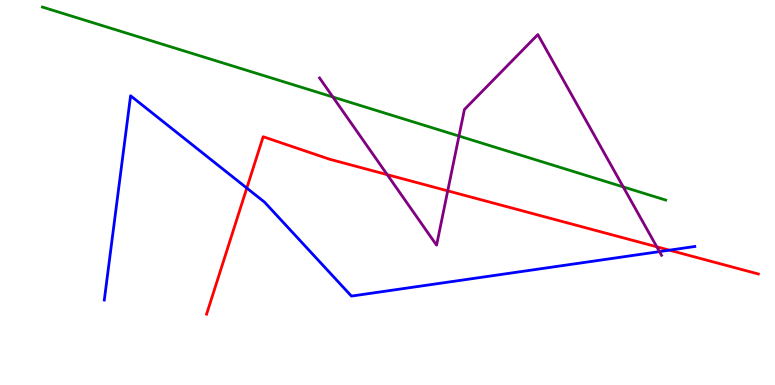[{'lines': ['blue', 'red'], 'intersections': [{'x': 3.18, 'y': 5.12}, {'x': 8.64, 'y': 3.5}]}, {'lines': ['green', 'red'], 'intersections': []}, {'lines': ['purple', 'red'], 'intersections': [{'x': 5.0, 'y': 5.46}, {'x': 5.78, 'y': 5.04}, {'x': 8.47, 'y': 3.59}]}, {'lines': ['blue', 'green'], 'intersections': []}, {'lines': ['blue', 'purple'], 'intersections': [{'x': 8.51, 'y': 3.46}]}, {'lines': ['green', 'purple'], 'intersections': [{'x': 4.3, 'y': 7.48}, {'x': 5.92, 'y': 6.47}, {'x': 8.04, 'y': 5.15}]}]